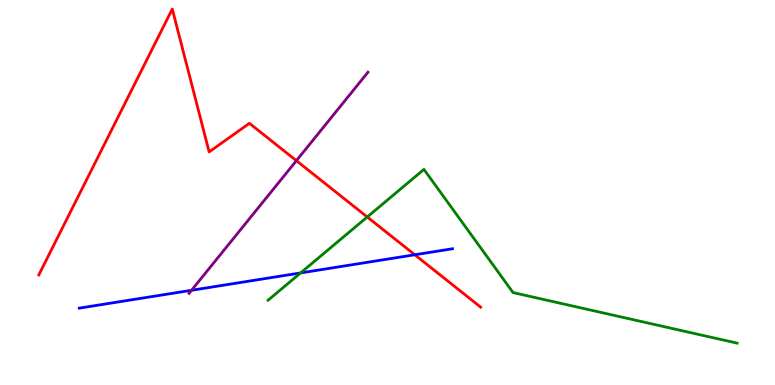[{'lines': ['blue', 'red'], 'intersections': [{'x': 5.35, 'y': 3.38}]}, {'lines': ['green', 'red'], 'intersections': [{'x': 4.74, 'y': 4.36}]}, {'lines': ['purple', 'red'], 'intersections': [{'x': 3.82, 'y': 5.83}]}, {'lines': ['blue', 'green'], 'intersections': [{'x': 3.88, 'y': 2.91}]}, {'lines': ['blue', 'purple'], 'intersections': [{'x': 2.47, 'y': 2.46}]}, {'lines': ['green', 'purple'], 'intersections': []}]